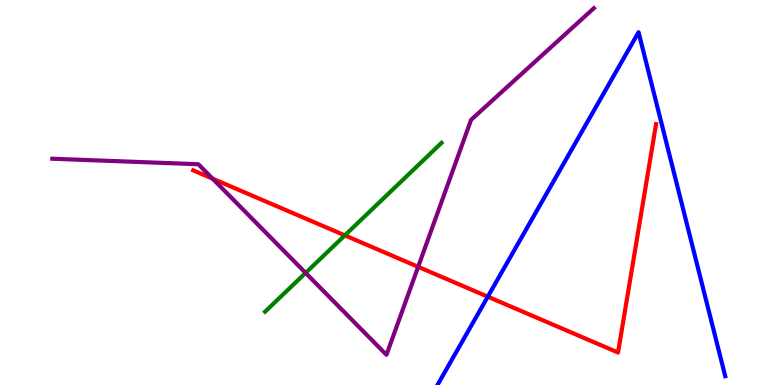[{'lines': ['blue', 'red'], 'intersections': [{'x': 6.29, 'y': 2.29}]}, {'lines': ['green', 'red'], 'intersections': [{'x': 4.45, 'y': 3.89}]}, {'lines': ['purple', 'red'], 'intersections': [{'x': 2.74, 'y': 5.36}, {'x': 5.4, 'y': 3.07}]}, {'lines': ['blue', 'green'], 'intersections': []}, {'lines': ['blue', 'purple'], 'intersections': []}, {'lines': ['green', 'purple'], 'intersections': [{'x': 3.94, 'y': 2.91}]}]